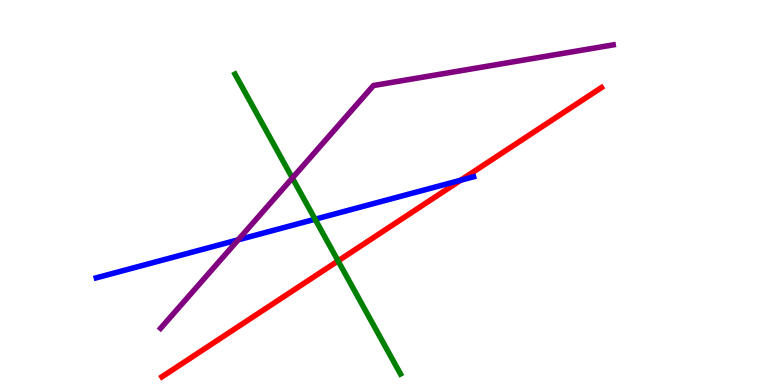[{'lines': ['blue', 'red'], 'intersections': [{'x': 5.94, 'y': 5.32}]}, {'lines': ['green', 'red'], 'intersections': [{'x': 4.36, 'y': 3.22}]}, {'lines': ['purple', 'red'], 'intersections': []}, {'lines': ['blue', 'green'], 'intersections': [{'x': 4.07, 'y': 4.31}]}, {'lines': ['blue', 'purple'], 'intersections': [{'x': 3.07, 'y': 3.77}]}, {'lines': ['green', 'purple'], 'intersections': [{'x': 3.77, 'y': 5.38}]}]